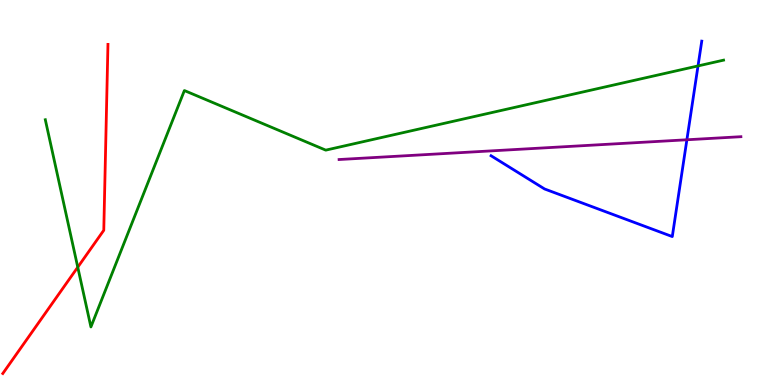[{'lines': ['blue', 'red'], 'intersections': []}, {'lines': ['green', 'red'], 'intersections': [{'x': 1.0, 'y': 3.06}]}, {'lines': ['purple', 'red'], 'intersections': []}, {'lines': ['blue', 'green'], 'intersections': [{'x': 9.01, 'y': 8.29}]}, {'lines': ['blue', 'purple'], 'intersections': [{'x': 8.86, 'y': 6.37}]}, {'lines': ['green', 'purple'], 'intersections': []}]